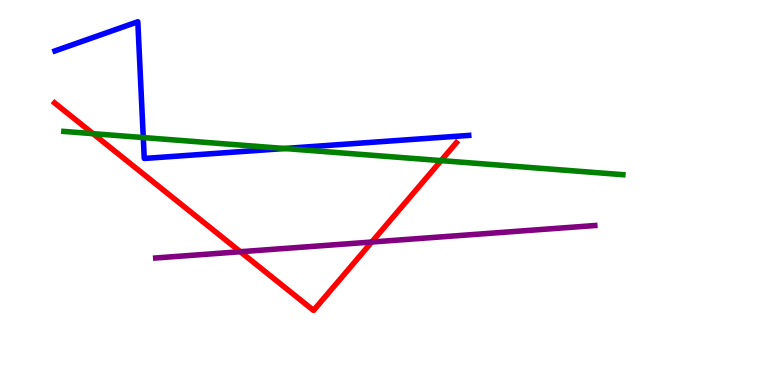[{'lines': ['blue', 'red'], 'intersections': []}, {'lines': ['green', 'red'], 'intersections': [{'x': 1.2, 'y': 6.53}, {'x': 5.69, 'y': 5.83}]}, {'lines': ['purple', 'red'], 'intersections': [{'x': 3.1, 'y': 3.46}, {'x': 4.8, 'y': 3.71}]}, {'lines': ['blue', 'green'], 'intersections': [{'x': 1.85, 'y': 6.43}, {'x': 3.67, 'y': 6.14}]}, {'lines': ['blue', 'purple'], 'intersections': []}, {'lines': ['green', 'purple'], 'intersections': []}]